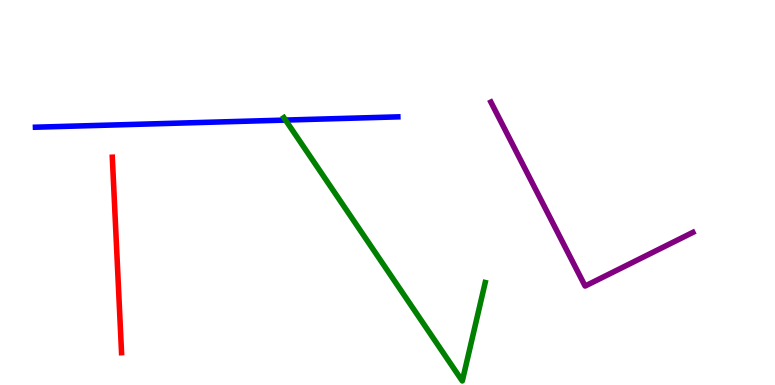[{'lines': ['blue', 'red'], 'intersections': []}, {'lines': ['green', 'red'], 'intersections': []}, {'lines': ['purple', 'red'], 'intersections': []}, {'lines': ['blue', 'green'], 'intersections': [{'x': 3.68, 'y': 6.88}]}, {'lines': ['blue', 'purple'], 'intersections': []}, {'lines': ['green', 'purple'], 'intersections': []}]